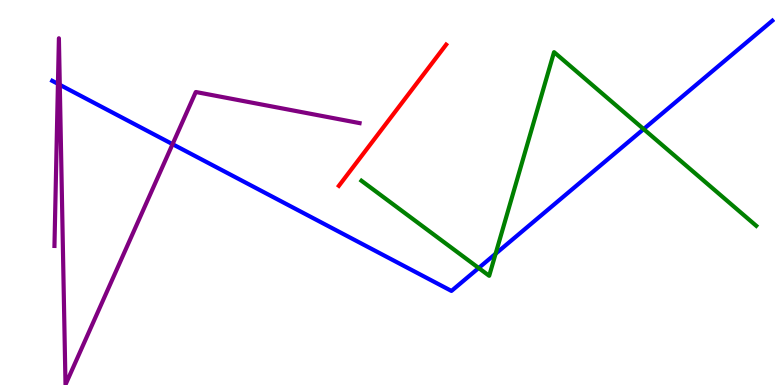[{'lines': ['blue', 'red'], 'intersections': []}, {'lines': ['green', 'red'], 'intersections': []}, {'lines': ['purple', 'red'], 'intersections': []}, {'lines': ['blue', 'green'], 'intersections': [{'x': 6.18, 'y': 3.04}, {'x': 6.39, 'y': 3.41}, {'x': 8.31, 'y': 6.65}]}, {'lines': ['blue', 'purple'], 'intersections': [{'x': 0.747, 'y': 7.82}, {'x': 0.771, 'y': 7.8}, {'x': 2.23, 'y': 6.26}]}, {'lines': ['green', 'purple'], 'intersections': []}]